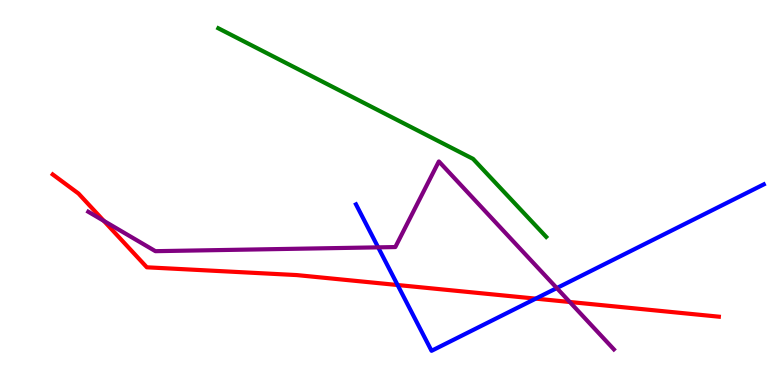[{'lines': ['blue', 'red'], 'intersections': [{'x': 5.13, 'y': 2.6}, {'x': 6.91, 'y': 2.24}]}, {'lines': ['green', 'red'], 'intersections': []}, {'lines': ['purple', 'red'], 'intersections': [{'x': 1.34, 'y': 4.26}, {'x': 7.35, 'y': 2.16}]}, {'lines': ['blue', 'green'], 'intersections': []}, {'lines': ['blue', 'purple'], 'intersections': [{'x': 4.88, 'y': 3.58}, {'x': 7.18, 'y': 2.52}]}, {'lines': ['green', 'purple'], 'intersections': []}]